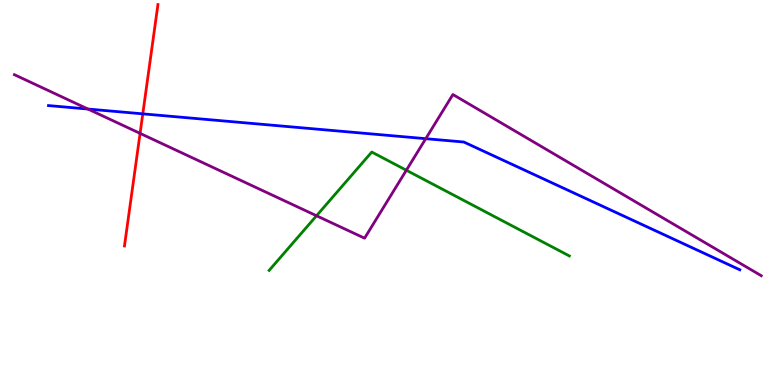[{'lines': ['blue', 'red'], 'intersections': [{'x': 1.84, 'y': 7.04}]}, {'lines': ['green', 'red'], 'intersections': []}, {'lines': ['purple', 'red'], 'intersections': [{'x': 1.81, 'y': 6.54}]}, {'lines': ['blue', 'green'], 'intersections': []}, {'lines': ['blue', 'purple'], 'intersections': [{'x': 1.14, 'y': 7.17}, {'x': 5.49, 'y': 6.4}]}, {'lines': ['green', 'purple'], 'intersections': [{'x': 4.08, 'y': 4.4}, {'x': 5.24, 'y': 5.58}]}]